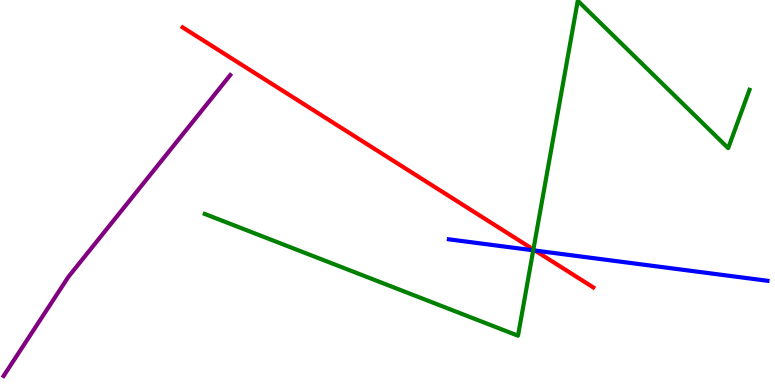[{'lines': ['blue', 'red'], 'intersections': [{'x': 6.9, 'y': 3.49}]}, {'lines': ['green', 'red'], 'intersections': [{'x': 6.88, 'y': 3.52}]}, {'lines': ['purple', 'red'], 'intersections': []}, {'lines': ['blue', 'green'], 'intersections': [{'x': 6.88, 'y': 3.5}]}, {'lines': ['blue', 'purple'], 'intersections': []}, {'lines': ['green', 'purple'], 'intersections': []}]